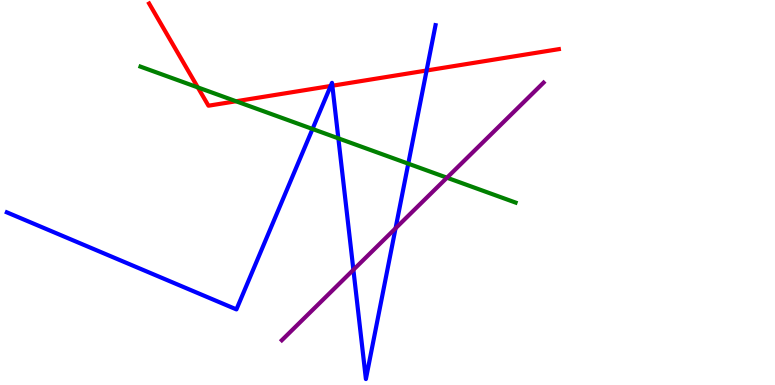[{'lines': ['blue', 'red'], 'intersections': [{'x': 4.27, 'y': 7.77}, {'x': 4.29, 'y': 7.77}, {'x': 5.5, 'y': 8.17}]}, {'lines': ['green', 'red'], 'intersections': [{'x': 2.55, 'y': 7.73}, {'x': 3.05, 'y': 7.37}]}, {'lines': ['purple', 'red'], 'intersections': []}, {'lines': ['blue', 'green'], 'intersections': [{'x': 4.03, 'y': 6.65}, {'x': 4.37, 'y': 6.41}, {'x': 5.27, 'y': 5.75}]}, {'lines': ['blue', 'purple'], 'intersections': [{'x': 4.56, 'y': 2.99}, {'x': 5.1, 'y': 4.07}]}, {'lines': ['green', 'purple'], 'intersections': [{'x': 5.77, 'y': 5.38}]}]